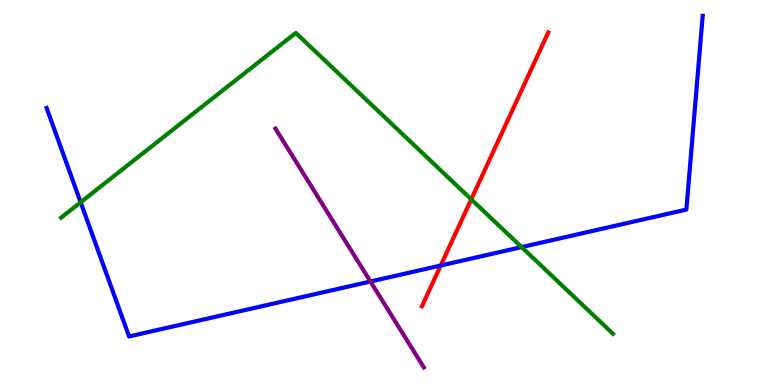[{'lines': ['blue', 'red'], 'intersections': [{'x': 5.69, 'y': 3.1}]}, {'lines': ['green', 'red'], 'intersections': [{'x': 6.08, 'y': 4.82}]}, {'lines': ['purple', 'red'], 'intersections': []}, {'lines': ['blue', 'green'], 'intersections': [{'x': 1.04, 'y': 4.75}, {'x': 6.73, 'y': 3.58}]}, {'lines': ['blue', 'purple'], 'intersections': [{'x': 4.78, 'y': 2.69}]}, {'lines': ['green', 'purple'], 'intersections': []}]